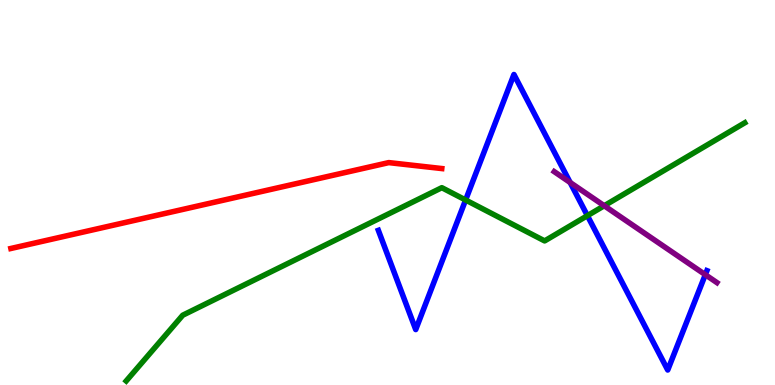[{'lines': ['blue', 'red'], 'intersections': []}, {'lines': ['green', 'red'], 'intersections': []}, {'lines': ['purple', 'red'], 'intersections': []}, {'lines': ['blue', 'green'], 'intersections': [{'x': 6.01, 'y': 4.81}, {'x': 7.58, 'y': 4.4}]}, {'lines': ['blue', 'purple'], 'intersections': [{'x': 7.36, 'y': 5.26}, {'x': 9.1, 'y': 2.87}]}, {'lines': ['green', 'purple'], 'intersections': [{'x': 7.8, 'y': 4.66}]}]